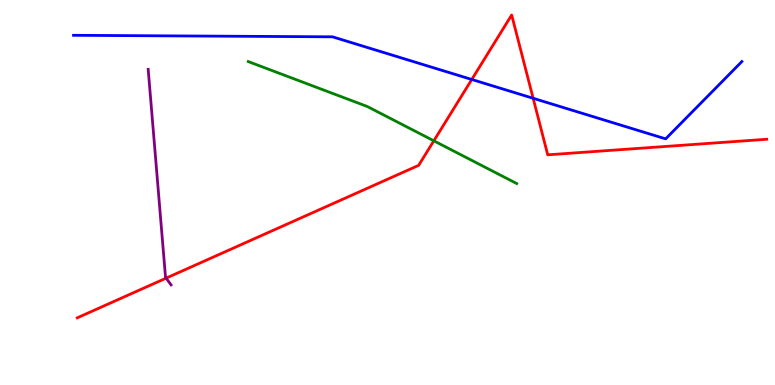[{'lines': ['blue', 'red'], 'intersections': [{'x': 6.09, 'y': 7.94}, {'x': 6.88, 'y': 7.45}]}, {'lines': ['green', 'red'], 'intersections': [{'x': 5.6, 'y': 6.34}]}, {'lines': ['purple', 'red'], 'intersections': [{'x': 2.14, 'y': 2.78}]}, {'lines': ['blue', 'green'], 'intersections': []}, {'lines': ['blue', 'purple'], 'intersections': []}, {'lines': ['green', 'purple'], 'intersections': []}]